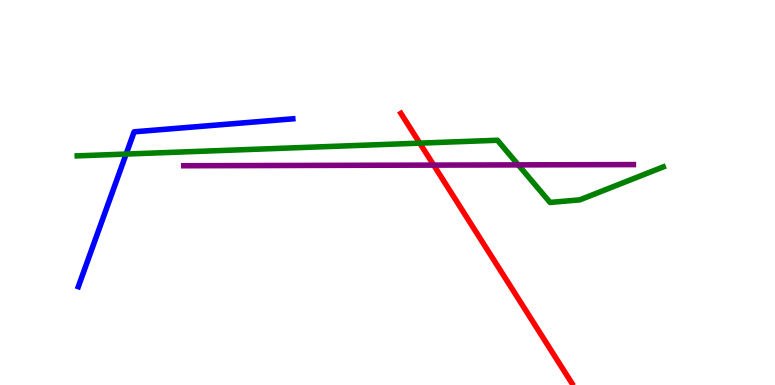[{'lines': ['blue', 'red'], 'intersections': []}, {'lines': ['green', 'red'], 'intersections': [{'x': 5.42, 'y': 6.28}]}, {'lines': ['purple', 'red'], 'intersections': [{'x': 5.6, 'y': 5.71}]}, {'lines': ['blue', 'green'], 'intersections': [{'x': 1.63, 'y': 6.0}]}, {'lines': ['blue', 'purple'], 'intersections': []}, {'lines': ['green', 'purple'], 'intersections': [{'x': 6.69, 'y': 5.72}]}]